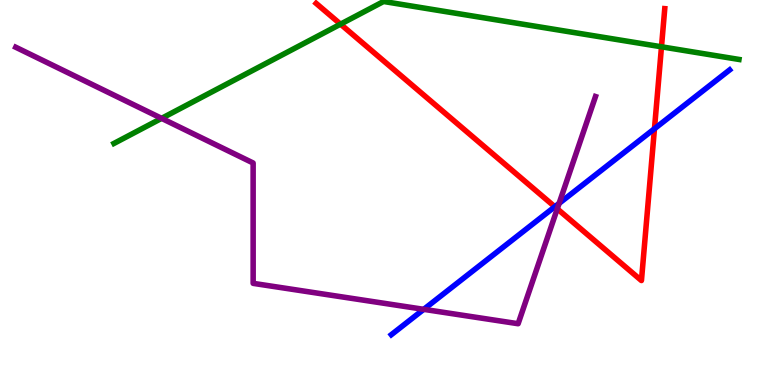[{'lines': ['blue', 'red'], 'intersections': [{'x': 7.16, 'y': 4.63}, {'x': 8.44, 'y': 6.66}]}, {'lines': ['green', 'red'], 'intersections': [{'x': 4.39, 'y': 9.37}, {'x': 8.54, 'y': 8.78}]}, {'lines': ['purple', 'red'], 'intersections': [{'x': 7.19, 'y': 4.58}]}, {'lines': ['blue', 'green'], 'intersections': []}, {'lines': ['blue', 'purple'], 'intersections': [{'x': 5.47, 'y': 1.97}, {'x': 7.21, 'y': 4.72}]}, {'lines': ['green', 'purple'], 'intersections': [{'x': 2.09, 'y': 6.93}]}]